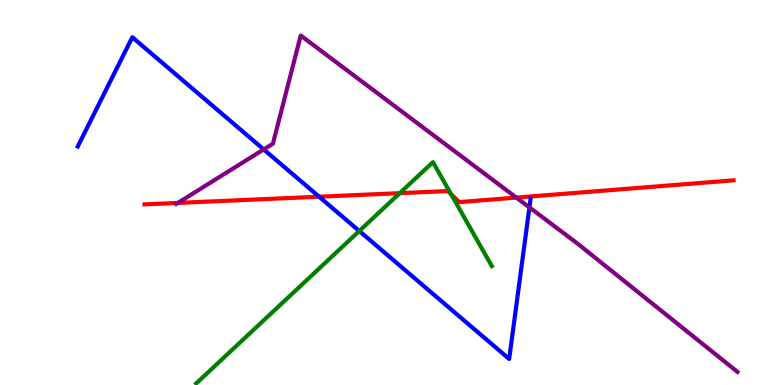[{'lines': ['blue', 'red'], 'intersections': [{'x': 4.12, 'y': 4.89}]}, {'lines': ['green', 'red'], 'intersections': [{'x': 5.16, 'y': 4.98}, {'x': 5.82, 'y': 4.96}]}, {'lines': ['purple', 'red'], 'intersections': [{'x': 2.3, 'y': 4.73}, {'x': 6.66, 'y': 4.87}]}, {'lines': ['blue', 'green'], 'intersections': [{'x': 4.64, 'y': 4.0}]}, {'lines': ['blue', 'purple'], 'intersections': [{'x': 3.4, 'y': 6.12}, {'x': 6.83, 'y': 4.61}]}, {'lines': ['green', 'purple'], 'intersections': []}]